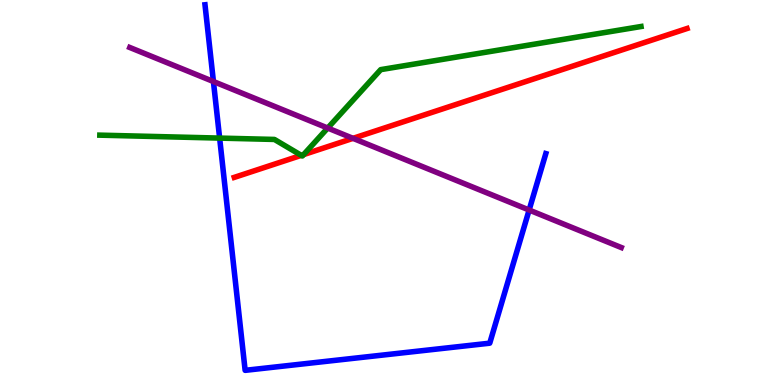[{'lines': ['blue', 'red'], 'intersections': []}, {'lines': ['green', 'red'], 'intersections': [{'x': 3.89, 'y': 5.96}, {'x': 3.92, 'y': 5.98}]}, {'lines': ['purple', 'red'], 'intersections': [{'x': 4.56, 'y': 6.41}]}, {'lines': ['blue', 'green'], 'intersections': [{'x': 2.83, 'y': 6.41}]}, {'lines': ['blue', 'purple'], 'intersections': [{'x': 2.75, 'y': 7.88}, {'x': 6.83, 'y': 4.54}]}, {'lines': ['green', 'purple'], 'intersections': [{'x': 4.23, 'y': 6.67}]}]